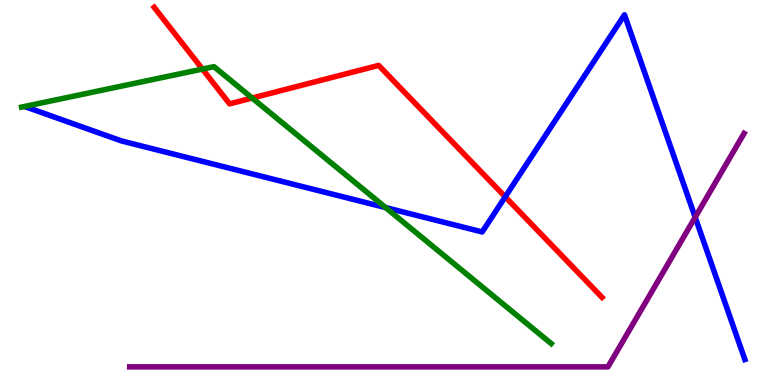[{'lines': ['blue', 'red'], 'intersections': [{'x': 6.52, 'y': 4.89}]}, {'lines': ['green', 'red'], 'intersections': [{'x': 2.61, 'y': 8.21}, {'x': 3.25, 'y': 7.45}]}, {'lines': ['purple', 'red'], 'intersections': []}, {'lines': ['blue', 'green'], 'intersections': [{'x': 4.97, 'y': 4.61}]}, {'lines': ['blue', 'purple'], 'intersections': [{'x': 8.97, 'y': 4.36}]}, {'lines': ['green', 'purple'], 'intersections': []}]